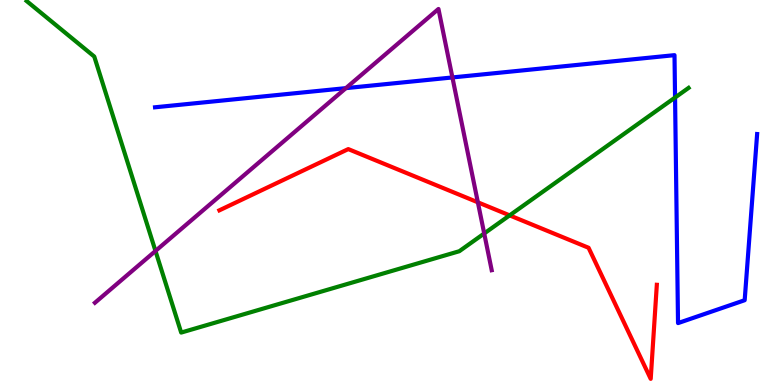[{'lines': ['blue', 'red'], 'intersections': []}, {'lines': ['green', 'red'], 'intersections': [{'x': 6.58, 'y': 4.41}]}, {'lines': ['purple', 'red'], 'intersections': [{'x': 6.17, 'y': 4.75}]}, {'lines': ['blue', 'green'], 'intersections': [{'x': 8.71, 'y': 7.47}]}, {'lines': ['blue', 'purple'], 'intersections': [{'x': 4.46, 'y': 7.71}, {'x': 5.84, 'y': 7.99}]}, {'lines': ['green', 'purple'], 'intersections': [{'x': 2.01, 'y': 3.48}, {'x': 6.25, 'y': 3.94}]}]